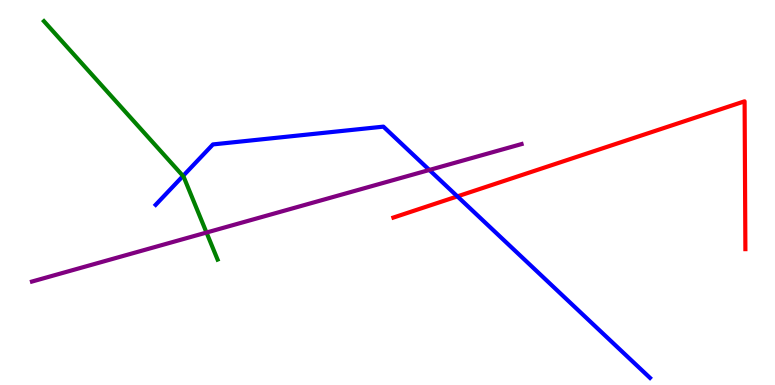[{'lines': ['blue', 'red'], 'intersections': [{'x': 5.9, 'y': 4.9}]}, {'lines': ['green', 'red'], 'intersections': []}, {'lines': ['purple', 'red'], 'intersections': []}, {'lines': ['blue', 'green'], 'intersections': [{'x': 2.36, 'y': 5.43}]}, {'lines': ['blue', 'purple'], 'intersections': [{'x': 5.54, 'y': 5.59}]}, {'lines': ['green', 'purple'], 'intersections': [{'x': 2.66, 'y': 3.96}]}]